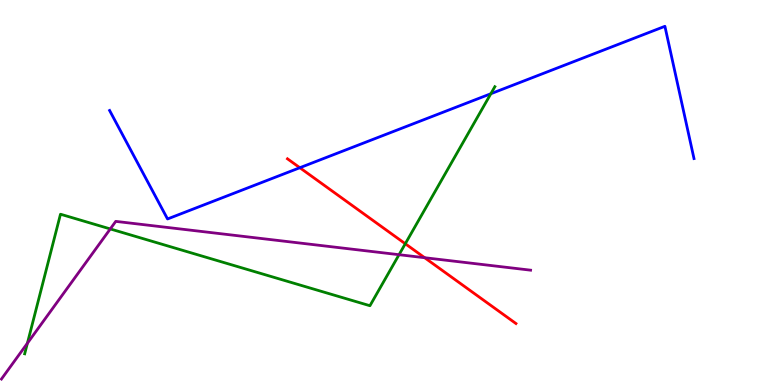[{'lines': ['blue', 'red'], 'intersections': [{'x': 3.87, 'y': 5.64}]}, {'lines': ['green', 'red'], 'intersections': [{'x': 5.23, 'y': 3.67}]}, {'lines': ['purple', 'red'], 'intersections': [{'x': 5.48, 'y': 3.31}]}, {'lines': ['blue', 'green'], 'intersections': [{'x': 6.33, 'y': 7.57}]}, {'lines': ['blue', 'purple'], 'intersections': []}, {'lines': ['green', 'purple'], 'intersections': [{'x': 0.354, 'y': 1.08}, {'x': 1.42, 'y': 4.05}, {'x': 5.15, 'y': 3.38}]}]